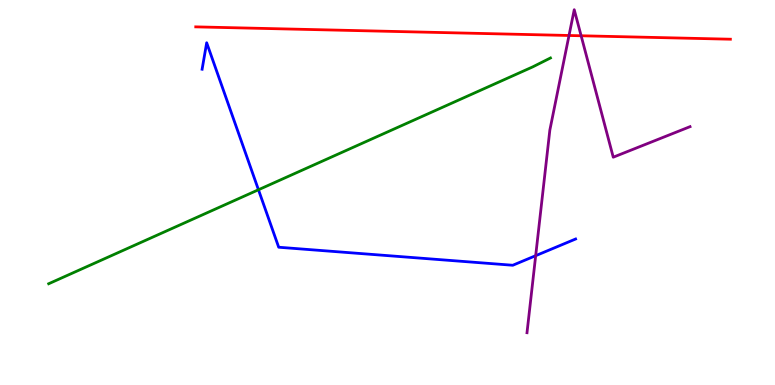[{'lines': ['blue', 'red'], 'intersections': []}, {'lines': ['green', 'red'], 'intersections': []}, {'lines': ['purple', 'red'], 'intersections': [{'x': 7.34, 'y': 9.08}, {'x': 7.5, 'y': 9.07}]}, {'lines': ['blue', 'green'], 'intersections': [{'x': 3.33, 'y': 5.07}]}, {'lines': ['blue', 'purple'], 'intersections': [{'x': 6.91, 'y': 3.36}]}, {'lines': ['green', 'purple'], 'intersections': []}]